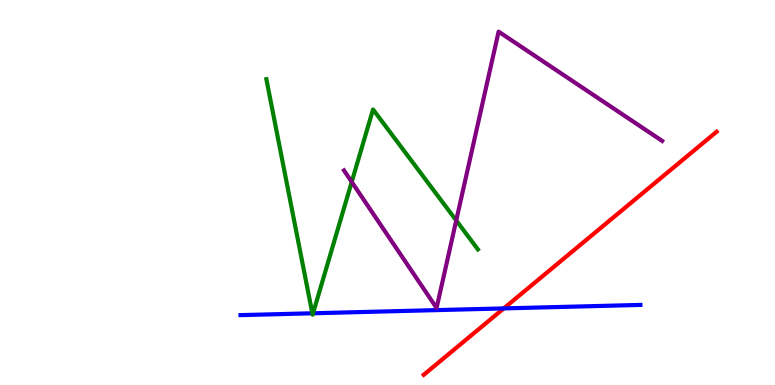[{'lines': ['blue', 'red'], 'intersections': [{'x': 6.5, 'y': 1.99}]}, {'lines': ['green', 'red'], 'intersections': []}, {'lines': ['purple', 'red'], 'intersections': []}, {'lines': ['blue', 'green'], 'intersections': [{'x': 4.03, 'y': 1.86}, {'x': 4.04, 'y': 1.86}]}, {'lines': ['blue', 'purple'], 'intersections': []}, {'lines': ['green', 'purple'], 'intersections': [{'x': 4.54, 'y': 5.28}, {'x': 5.89, 'y': 4.27}]}]